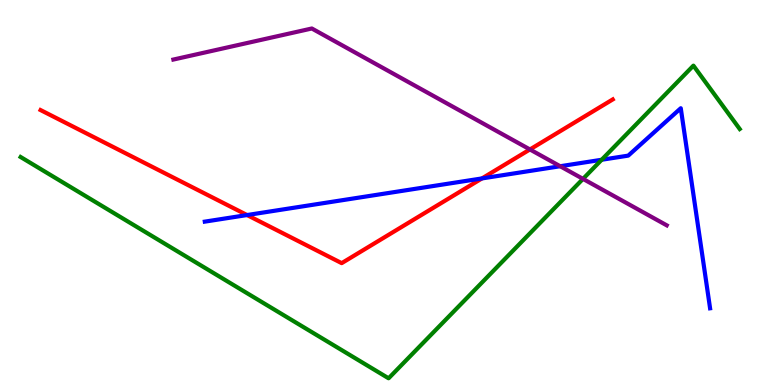[{'lines': ['blue', 'red'], 'intersections': [{'x': 3.19, 'y': 4.41}, {'x': 6.22, 'y': 5.37}]}, {'lines': ['green', 'red'], 'intersections': []}, {'lines': ['purple', 'red'], 'intersections': [{'x': 6.84, 'y': 6.12}]}, {'lines': ['blue', 'green'], 'intersections': [{'x': 7.76, 'y': 5.85}]}, {'lines': ['blue', 'purple'], 'intersections': [{'x': 7.23, 'y': 5.68}]}, {'lines': ['green', 'purple'], 'intersections': [{'x': 7.52, 'y': 5.35}]}]